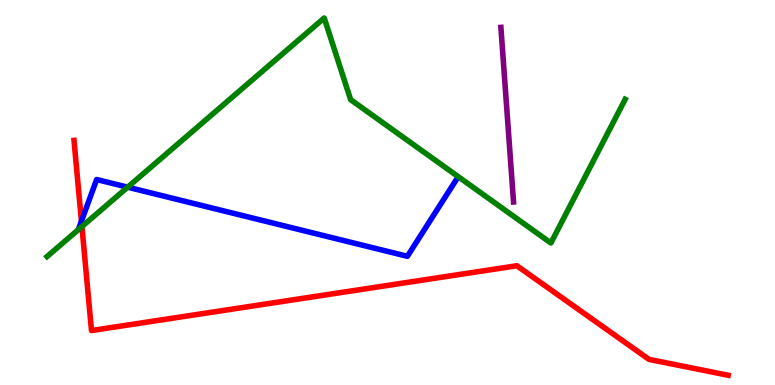[{'lines': ['blue', 'red'], 'intersections': [{'x': 1.05, 'y': 4.25}]}, {'lines': ['green', 'red'], 'intersections': [{'x': 1.06, 'y': 4.12}]}, {'lines': ['purple', 'red'], 'intersections': []}, {'lines': ['blue', 'green'], 'intersections': [{'x': 1.65, 'y': 5.14}]}, {'lines': ['blue', 'purple'], 'intersections': []}, {'lines': ['green', 'purple'], 'intersections': []}]